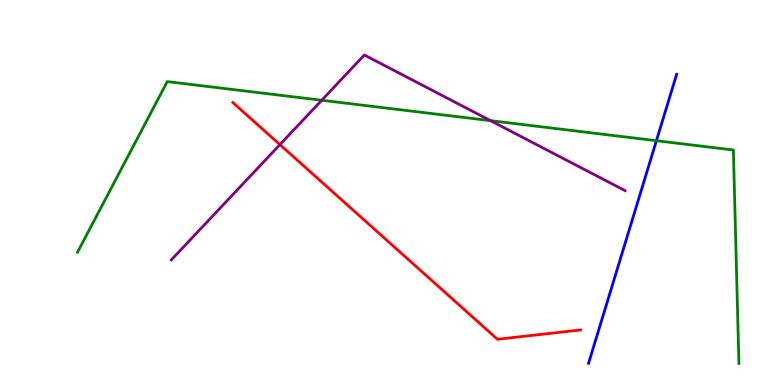[{'lines': ['blue', 'red'], 'intersections': []}, {'lines': ['green', 'red'], 'intersections': []}, {'lines': ['purple', 'red'], 'intersections': [{'x': 3.61, 'y': 6.24}]}, {'lines': ['blue', 'green'], 'intersections': [{'x': 8.47, 'y': 6.35}]}, {'lines': ['blue', 'purple'], 'intersections': []}, {'lines': ['green', 'purple'], 'intersections': [{'x': 4.15, 'y': 7.4}, {'x': 6.33, 'y': 6.87}]}]